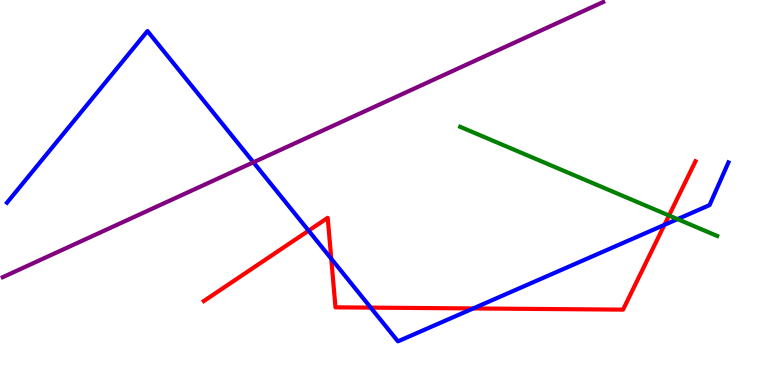[{'lines': ['blue', 'red'], 'intersections': [{'x': 3.98, 'y': 4.01}, {'x': 4.27, 'y': 3.28}, {'x': 4.78, 'y': 2.01}, {'x': 6.11, 'y': 1.99}, {'x': 8.57, 'y': 4.16}]}, {'lines': ['green', 'red'], 'intersections': [{'x': 8.63, 'y': 4.4}]}, {'lines': ['purple', 'red'], 'intersections': []}, {'lines': ['blue', 'green'], 'intersections': [{'x': 8.74, 'y': 4.31}]}, {'lines': ['blue', 'purple'], 'intersections': [{'x': 3.27, 'y': 5.78}]}, {'lines': ['green', 'purple'], 'intersections': []}]